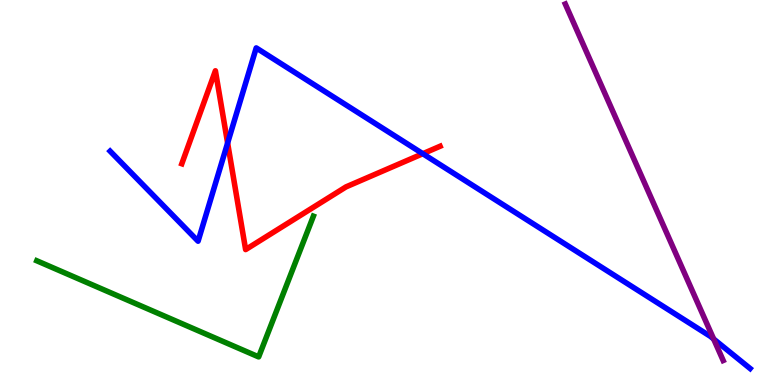[{'lines': ['blue', 'red'], 'intersections': [{'x': 2.94, 'y': 6.29}, {'x': 5.46, 'y': 6.01}]}, {'lines': ['green', 'red'], 'intersections': []}, {'lines': ['purple', 'red'], 'intersections': []}, {'lines': ['blue', 'green'], 'intersections': []}, {'lines': ['blue', 'purple'], 'intersections': [{'x': 9.21, 'y': 1.19}]}, {'lines': ['green', 'purple'], 'intersections': []}]